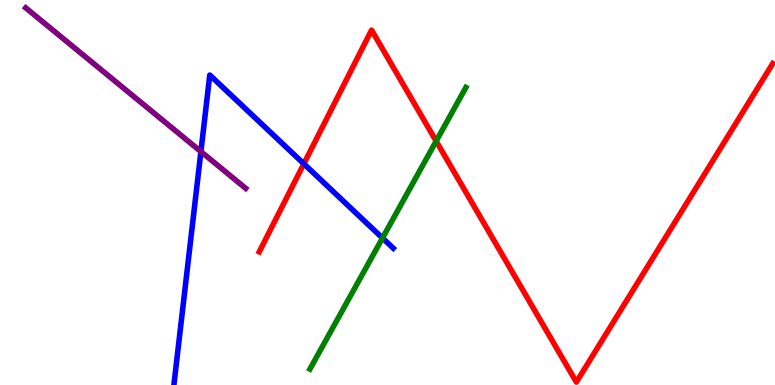[{'lines': ['blue', 'red'], 'intersections': [{'x': 3.92, 'y': 5.75}]}, {'lines': ['green', 'red'], 'intersections': [{'x': 5.63, 'y': 6.33}]}, {'lines': ['purple', 'red'], 'intersections': []}, {'lines': ['blue', 'green'], 'intersections': [{'x': 4.94, 'y': 3.82}]}, {'lines': ['blue', 'purple'], 'intersections': [{'x': 2.59, 'y': 6.06}]}, {'lines': ['green', 'purple'], 'intersections': []}]